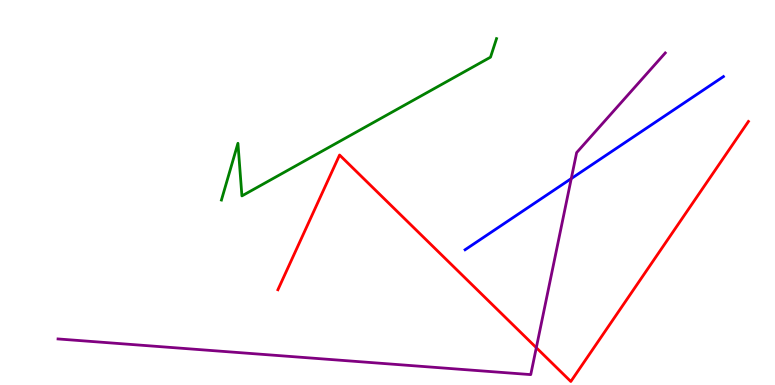[{'lines': ['blue', 'red'], 'intersections': []}, {'lines': ['green', 'red'], 'intersections': []}, {'lines': ['purple', 'red'], 'intersections': [{'x': 6.92, 'y': 0.969}]}, {'lines': ['blue', 'green'], 'intersections': []}, {'lines': ['blue', 'purple'], 'intersections': [{'x': 7.37, 'y': 5.36}]}, {'lines': ['green', 'purple'], 'intersections': []}]